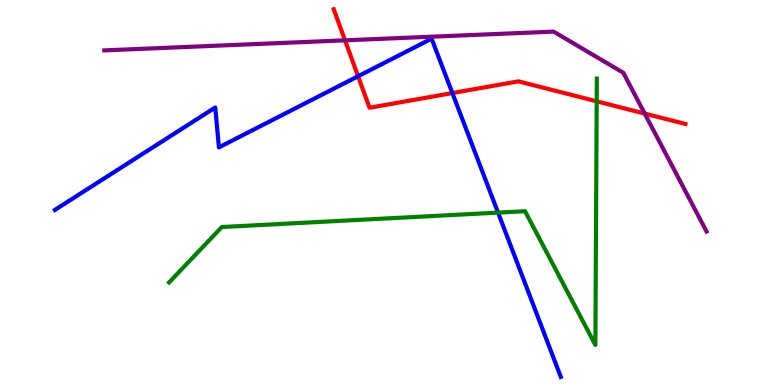[{'lines': ['blue', 'red'], 'intersections': [{'x': 4.62, 'y': 8.02}, {'x': 5.84, 'y': 7.58}]}, {'lines': ['green', 'red'], 'intersections': [{'x': 7.7, 'y': 7.37}]}, {'lines': ['purple', 'red'], 'intersections': [{'x': 4.45, 'y': 8.95}, {'x': 8.32, 'y': 7.05}]}, {'lines': ['blue', 'green'], 'intersections': [{'x': 6.43, 'y': 4.48}]}, {'lines': ['blue', 'purple'], 'intersections': []}, {'lines': ['green', 'purple'], 'intersections': []}]